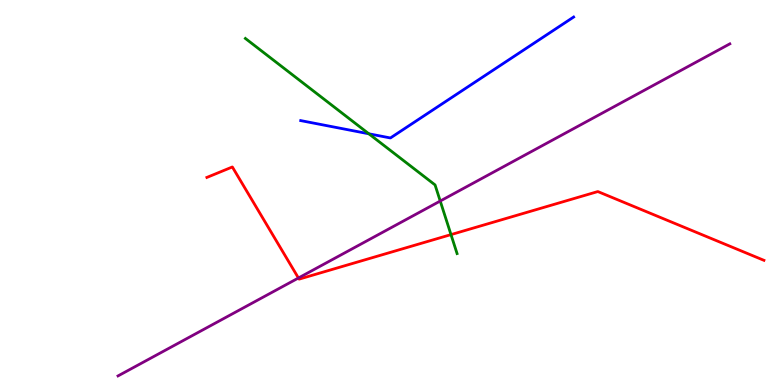[{'lines': ['blue', 'red'], 'intersections': []}, {'lines': ['green', 'red'], 'intersections': [{'x': 5.82, 'y': 3.91}]}, {'lines': ['purple', 'red'], 'intersections': [{'x': 3.85, 'y': 2.78}]}, {'lines': ['blue', 'green'], 'intersections': [{'x': 4.76, 'y': 6.52}]}, {'lines': ['blue', 'purple'], 'intersections': []}, {'lines': ['green', 'purple'], 'intersections': [{'x': 5.68, 'y': 4.78}]}]